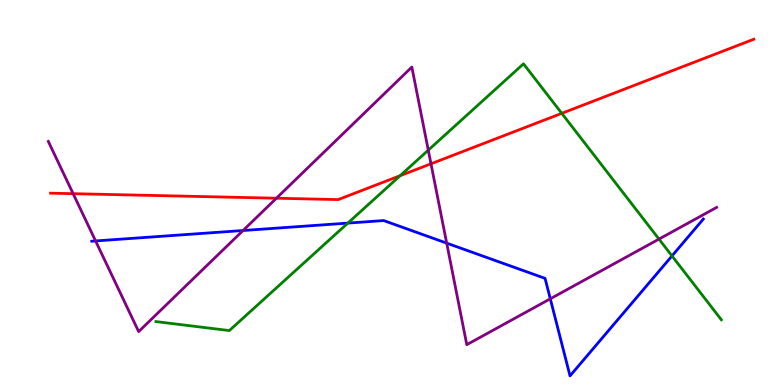[{'lines': ['blue', 'red'], 'intersections': []}, {'lines': ['green', 'red'], 'intersections': [{'x': 5.16, 'y': 5.44}, {'x': 7.25, 'y': 7.06}]}, {'lines': ['purple', 'red'], 'intersections': [{'x': 0.944, 'y': 4.97}, {'x': 3.57, 'y': 4.85}, {'x': 5.56, 'y': 5.75}]}, {'lines': ['blue', 'green'], 'intersections': [{'x': 4.49, 'y': 4.21}, {'x': 8.67, 'y': 3.35}]}, {'lines': ['blue', 'purple'], 'intersections': [{'x': 1.23, 'y': 3.74}, {'x': 3.14, 'y': 4.01}, {'x': 5.76, 'y': 3.68}, {'x': 7.1, 'y': 2.24}]}, {'lines': ['green', 'purple'], 'intersections': [{'x': 5.53, 'y': 6.1}, {'x': 8.5, 'y': 3.79}]}]